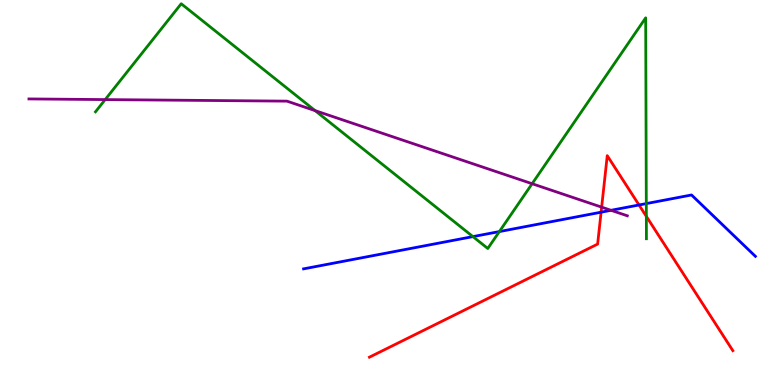[{'lines': ['blue', 'red'], 'intersections': [{'x': 7.76, 'y': 4.49}, {'x': 8.25, 'y': 4.68}]}, {'lines': ['green', 'red'], 'intersections': [{'x': 8.34, 'y': 4.38}]}, {'lines': ['purple', 'red'], 'intersections': [{'x': 7.76, 'y': 4.62}]}, {'lines': ['blue', 'green'], 'intersections': [{'x': 6.1, 'y': 3.85}, {'x': 6.44, 'y': 3.99}, {'x': 8.34, 'y': 4.71}]}, {'lines': ['blue', 'purple'], 'intersections': [{'x': 7.88, 'y': 4.54}]}, {'lines': ['green', 'purple'], 'intersections': [{'x': 1.36, 'y': 7.41}, {'x': 4.07, 'y': 7.13}, {'x': 6.87, 'y': 5.23}]}]